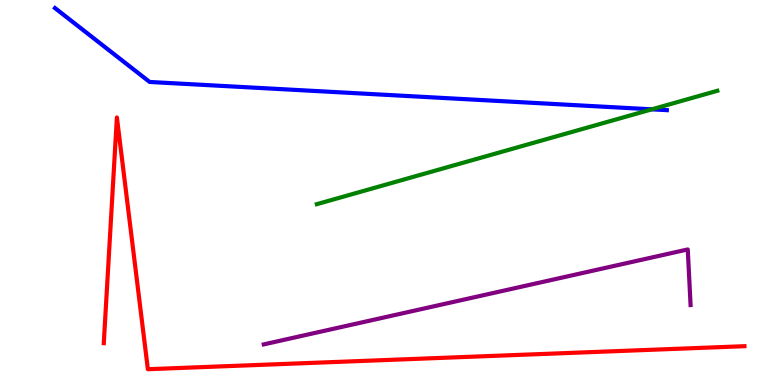[{'lines': ['blue', 'red'], 'intersections': []}, {'lines': ['green', 'red'], 'intersections': []}, {'lines': ['purple', 'red'], 'intersections': []}, {'lines': ['blue', 'green'], 'intersections': [{'x': 8.41, 'y': 7.16}]}, {'lines': ['blue', 'purple'], 'intersections': []}, {'lines': ['green', 'purple'], 'intersections': []}]